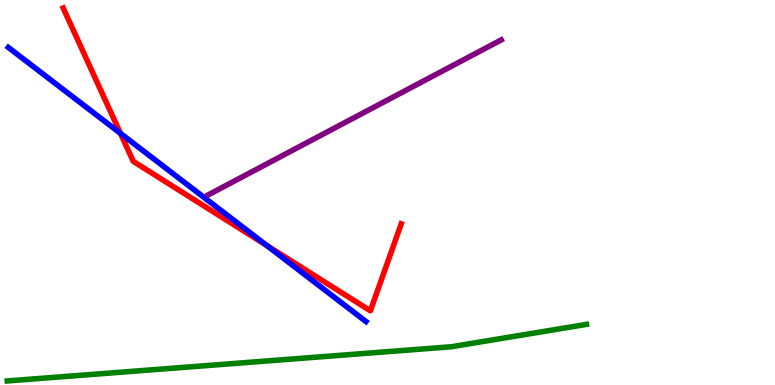[{'lines': ['blue', 'red'], 'intersections': [{'x': 1.55, 'y': 6.54}, {'x': 3.44, 'y': 3.62}]}, {'lines': ['green', 'red'], 'intersections': []}, {'lines': ['purple', 'red'], 'intersections': []}, {'lines': ['blue', 'green'], 'intersections': []}, {'lines': ['blue', 'purple'], 'intersections': []}, {'lines': ['green', 'purple'], 'intersections': []}]